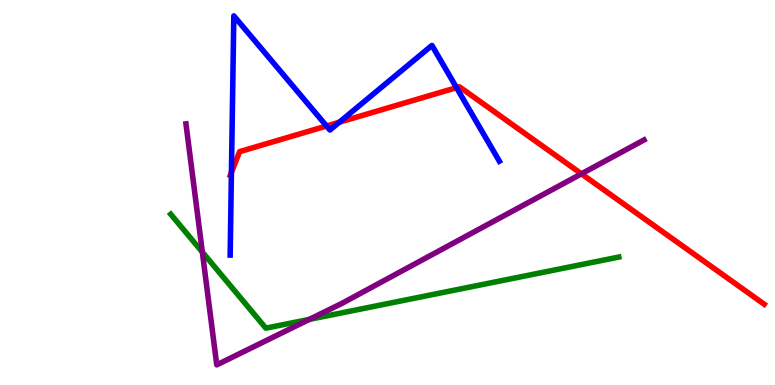[{'lines': ['blue', 'red'], 'intersections': [{'x': 2.99, 'y': 5.52}, {'x': 4.21, 'y': 6.73}, {'x': 4.38, 'y': 6.83}, {'x': 5.89, 'y': 7.72}]}, {'lines': ['green', 'red'], 'intersections': []}, {'lines': ['purple', 'red'], 'intersections': [{'x': 7.5, 'y': 5.48}]}, {'lines': ['blue', 'green'], 'intersections': []}, {'lines': ['blue', 'purple'], 'intersections': []}, {'lines': ['green', 'purple'], 'intersections': [{'x': 2.61, 'y': 3.45}, {'x': 3.99, 'y': 1.7}]}]